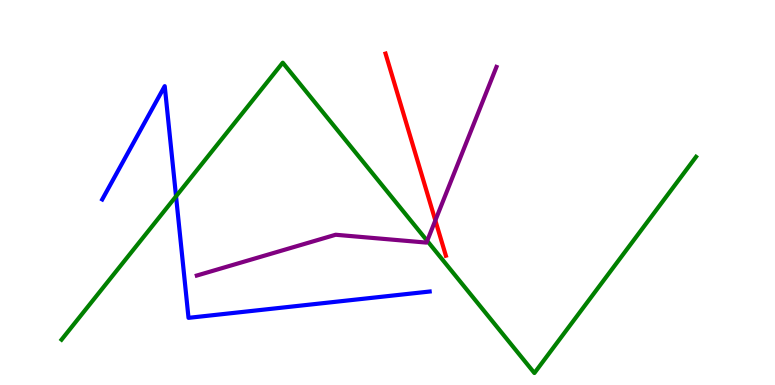[{'lines': ['blue', 'red'], 'intersections': []}, {'lines': ['green', 'red'], 'intersections': []}, {'lines': ['purple', 'red'], 'intersections': [{'x': 5.62, 'y': 4.27}]}, {'lines': ['blue', 'green'], 'intersections': [{'x': 2.27, 'y': 4.9}]}, {'lines': ['blue', 'purple'], 'intersections': []}, {'lines': ['green', 'purple'], 'intersections': [{'x': 5.51, 'y': 3.74}]}]